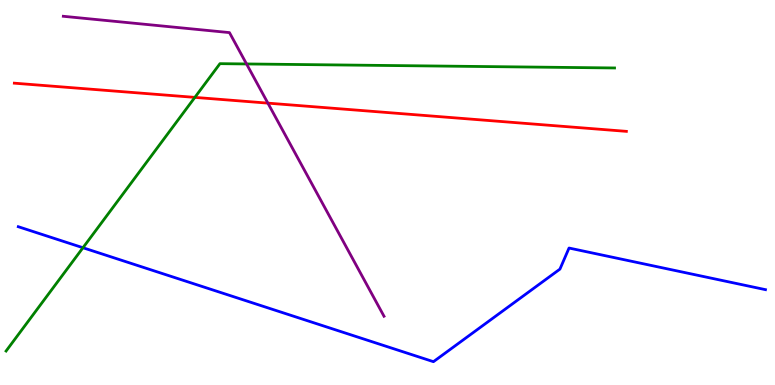[{'lines': ['blue', 'red'], 'intersections': []}, {'lines': ['green', 'red'], 'intersections': [{'x': 2.51, 'y': 7.47}]}, {'lines': ['purple', 'red'], 'intersections': [{'x': 3.46, 'y': 7.32}]}, {'lines': ['blue', 'green'], 'intersections': [{'x': 1.07, 'y': 3.57}]}, {'lines': ['blue', 'purple'], 'intersections': []}, {'lines': ['green', 'purple'], 'intersections': [{'x': 3.18, 'y': 8.34}]}]